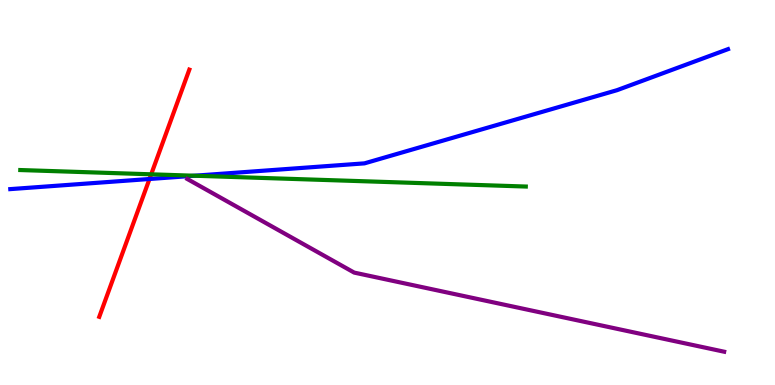[{'lines': ['blue', 'red'], 'intersections': [{'x': 1.93, 'y': 5.35}]}, {'lines': ['green', 'red'], 'intersections': [{'x': 1.95, 'y': 5.47}]}, {'lines': ['purple', 'red'], 'intersections': []}, {'lines': ['blue', 'green'], 'intersections': [{'x': 2.51, 'y': 5.44}]}, {'lines': ['blue', 'purple'], 'intersections': []}, {'lines': ['green', 'purple'], 'intersections': []}]